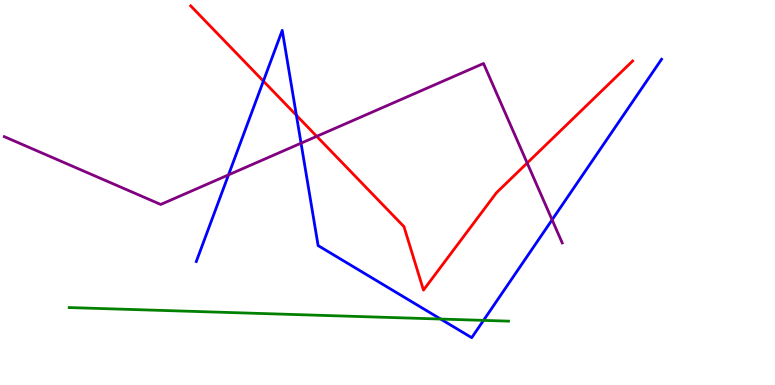[{'lines': ['blue', 'red'], 'intersections': [{'x': 3.4, 'y': 7.89}, {'x': 3.82, 'y': 7.01}]}, {'lines': ['green', 'red'], 'intersections': []}, {'lines': ['purple', 'red'], 'intersections': [{'x': 4.09, 'y': 6.46}, {'x': 6.8, 'y': 5.77}]}, {'lines': ['blue', 'green'], 'intersections': [{'x': 5.69, 'y': 1.71}, {'x': 6.24, 'y': 1.68}]}, {'lines': ['blue', 'purple'], 'intersections': [{'x': 2.95, 'y': 5.46}, {'x': 3.88, 'y': 6.28}, {'x': 7.12, 'y': 4.29}]}, {'lines': ['green', 'purple'], 'intersections': []}]